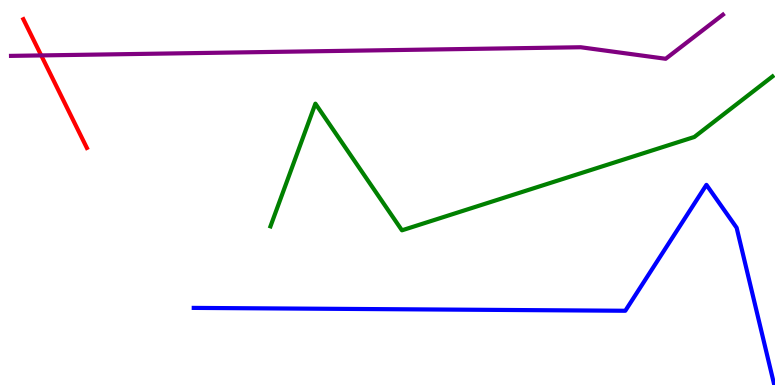[{'lines': ['blue', 'red'], 'intersections': []}, {'lines': ['green', 'red'], 'intersections': []}, {'lines': ['purple', 'red'], 'intersections': [{'x': 0.532, 'y': 8.56}]}, {'lines': ['blue', 'green'], 'intersections': []}, {'lines': ['blue', 'purple'], 'intersections': []}, {'lines': ['green', 'purple'], 'intersections': []}]